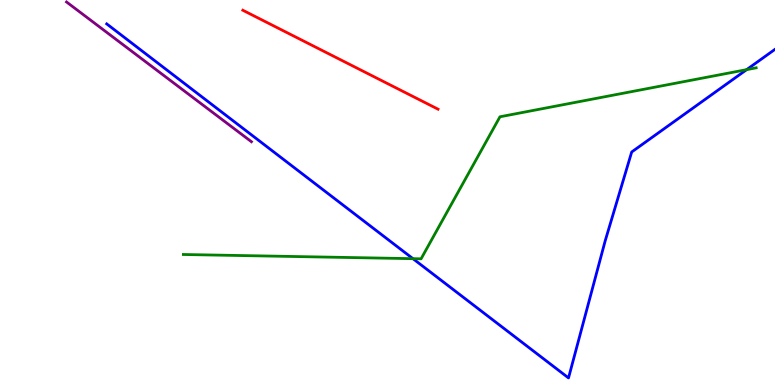[{'lines': ['blue', 'red'], 'intersections': []}, {'lines': ['green', 'red'], 'intersections': []}, {'lines': ['purple', 'red'], 'intersections': []}, {'lines': ['blue', 'green'], 'intersections': [{'x': 5.33, 'y': 3.28}, {'x': 9.63, 'y': 8.19}]}, {'lines': ['blue', 'purple'], 'intersections': []}, {'lines': ['green', 'purple'], 'intersections': []}]